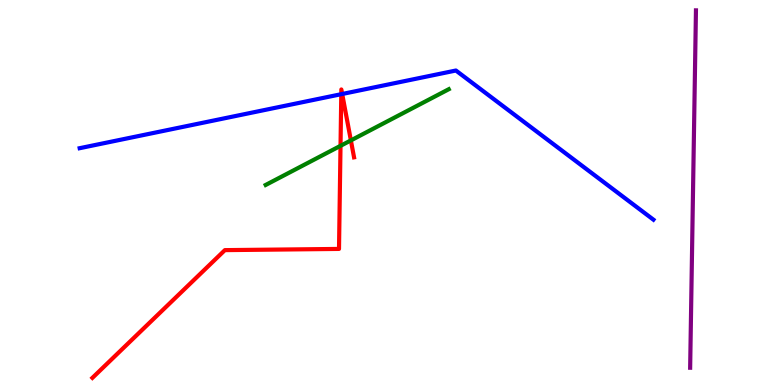[{'lines': ['blue', 'red'], 'intersections': [{'x': 4.4, 'y': 7.55}, {'x': 4.42, 'y': 7.56}]}, {'lines': ['green', 'red'], 'intersections': [{'x': 4.39, 'y': 6.21}, {'x': 4.53, 'y': 6.35}]}, {'lines': ['purple', 'red'], 'intersections': []}, {'lines': ['blue', 'green'], 'intersections': []}, {'lines': ['blue', 'purple'], 'intersections': []}, {'lines': ['green', 'purple'], 'intersections': []}]